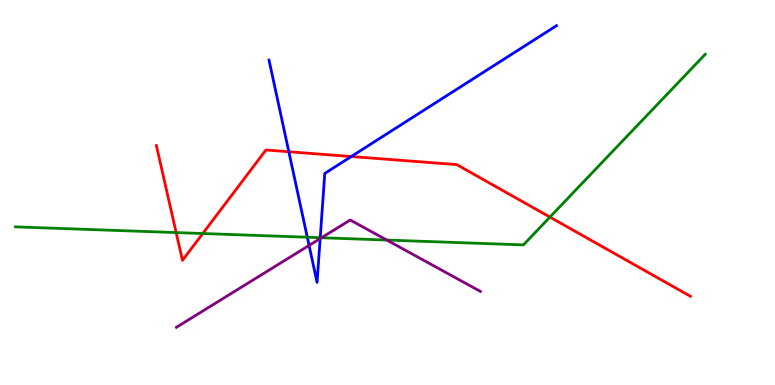[{'lines': ['blue', 'red'], 'intersections': [{'x': 3.73, 'y': 6.06}, {'x': 4.53, 'y': 5.93}]}, {'lines': ['green', 'red'], 'intersections': [{'x': 2.27, 'y': 3.96}, {'x': 2.62, 'y': 3.93}, {'x': 7.1, 'y': 4.36}]}, {'lines': ['purple', 'red'], 'intersections': []}, {'lines': ['blue', 'green'], 'intersections': [{'x': 3.97, 'y': 3.84}, {'x': 4.13, 'y': 3.83}]}, {'lines': ['blue', 'purple'], 'intersections': [{'x': 3.99, 'y': 3.63}, {'x': 4.13, 'y': 3.8}]}, {'lines': ['green', 'purple'], 'intersections': [{'x': 4.15, 'y': 3.83}, {'x': 4.99, 'y': 3.76}]}]